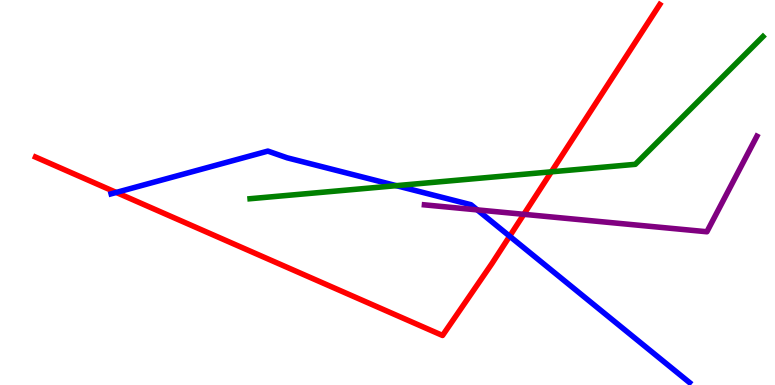[{'lines': ['blue', 'red'], 'intersections': [{'x': 1.5, 'y': 5.0}, {'x': 6.58, 'y': 3.86}]}, {'lines': ['green', 'red'], 'intersections': [{'x': 7.11, 'y': 5.54}]}, {'lines': ['purple', 'red'], 'intersections': [{'x': 6.76, 'y': 4.43}]}, {'lines': ['blue', 'green'], 'intersections': [{'x': 5.11, 'y': 5.18}]}, {'lines': ['blue', 'purple'], 'intersections': [{'x': 6.16, 'y': 4.55}]}, {'lines': ['green', 'purple'], 'intersections': []}]